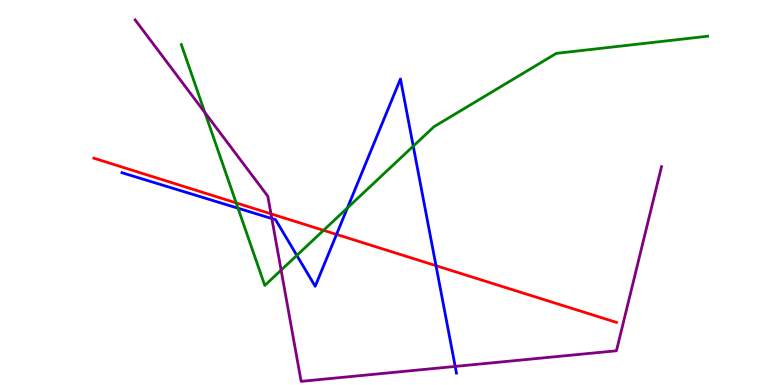[{'lines': ['blue', 'red'], 'intersections': [{'x': 4.34, 'y': 3.91}, {'x': 5.63, 'y': 3.1}]}, {'lines': ['green', 'red'], 'intersections': [{'x': 3.05, 'y': 4.73}, {'x': 4.17, 'y': 4.02}]}, {'lines': ['purple', 'red'], 'intersections': [{'x': 3.5, 'y': 4.45}]}, {'lines': ['blue', 'green'], 'intersections': [{'x': 3.07, 'y': 4.59}, {'x': 3.83, 'y': 3.37}, {'x': 4.48, 'y': 4.6}, {'x': 5.33, 'y': 6.2}]}, {'lines': ['blue', 'purple'], 'intersections': [{'x': 3.51, 'y': 4.32}, {'x': 5.87, 'y': 0.483}]}, {'lines': ['green', 'purple'], 'intersections': [{'x': 2.64, 'y': 7.08}, {'x': 3.63, 'y': 2.98}]}]